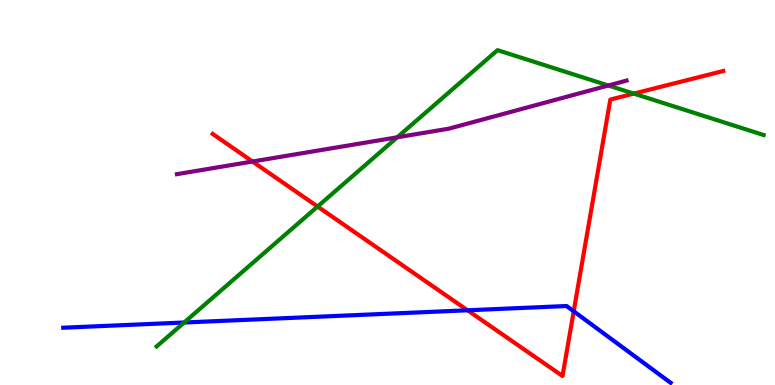[{'lines': ['blue', 'red'], 'intersections': [{'x': 6.03, 'y': 1.94}, {'x': 7.4, 'y': 1.91}]}, {'lines': ['green', 'red'], 'intersections': [{'x': 4.1, 'y': 4.64}, {'x': 8.18, 'y': 7.57}]}, {'lines': ['purple', 'red'], 'intersections': [{'x': 3.26, 'y': 5.8}]}, {'lines': ['blue', 'green'], 'intersections': [{'x': 2.38, 'y': 1.62}]}, {'lines': ['blue', 'purple'], 'intersections': []}, {'lines': ['green', 'purple'], 'intersections': [{'x': 5.13, 'y': 6.43}, {'x': 7.85, 'y': 7.78}]}]